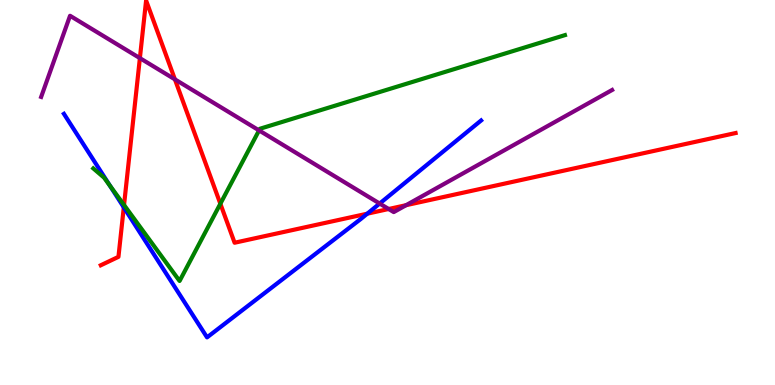[{'lines': ['blue', 'red'], 'intersections': [{'x': 1.6, 'y': 4.61}, {'x': 4.74, 'y': 4.45}]}, {'lines': ['green', 'red'], 'intersections': [{'x': 1.6, 'y': 4.68}, {'x': 2.84, 'y': 4.71}]}, {'lines': ['purple', 'red'], 'intersections': [{'x': 1.8, 'y': 8.49}, {'x': 2.26, 'y': 7.94}, {'x': 5.01, 'y': 4.57}, {'x': 5.24, 'y': 4.67}]}, {'lines': ['blue', 'green'], 'intersections': [{'x': 1.42, 'y': 5.18}]}, {'lines': ['blue', 'purple'], 'intersections': [{'x': 4.9, 'y': 4.71}]}, {'lines': ['green', 'purple'], 'intersections': [{'x': 3.34, 'y': 6.61}]}]